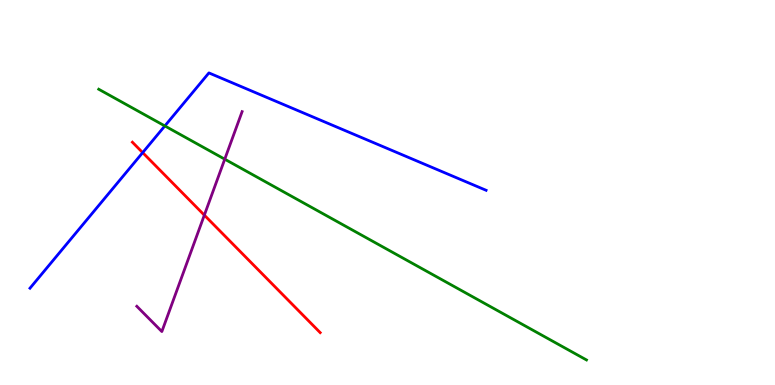[{'lines': ['blue', 'red'], 'intersections': [{'x': 1.84, 'y': 6.04}]}, {'lines': ['green', 'red'], 'intersections': []}, {'lines': ['purple', 'red'], 'intersections': [{'x': 2.64, 'y': 4.41}]}, {'lines': ['blue', 'green'], 'intersections': [{'x': 2.13, 'y': 6.73}]}, {'lines': ['blue', 'purple'], 'intersections': []}, {'lines': ['green', 'purple'], 'intersections': [{'x': 2.9, 'y': 5.87}]}]